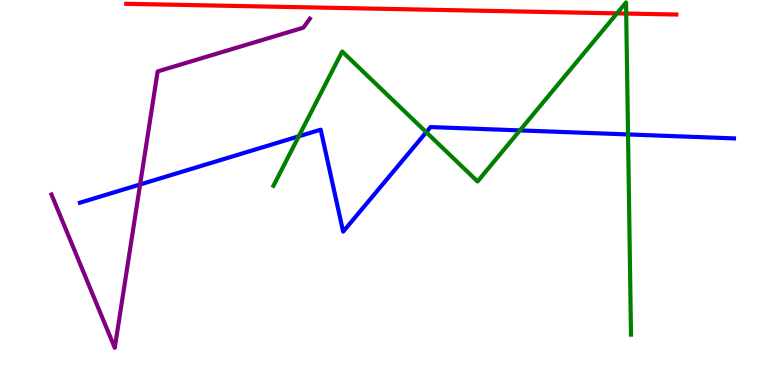[{'lines': ['blue', 'red'], 'intersections': []}, {'lines': ['green', 'red'], 'intersections': [{'x': 7.96, 'y': 9.65}, {'x': 8.08, 'y': 9.65}]}, {'lines': ['purple', 'red'], 'intersections': []}, {'lines': ['blue', 'green'], 'intersections': [{'x': 3.85, 'y': 6.46}, {'x': 5.5, 'y': 6.57}, {'x': 6.71, 'y': 6.61}, {'x': 8.1, 'y': 6.51}]}, {'lines': ['blue', 'purple'], 'intersections': [{'x': 1.81, 'y': 5.21}]}, {'lines': ['green', 'purple'], 'intersections': []}]